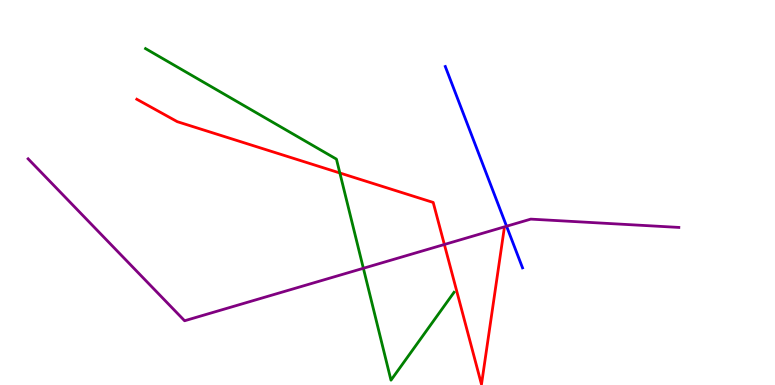[{'lines': ['blue', 'red'], 'intersections': []}, {'lines': ['green', 'red'], 'intersections': [{'x': 4.39, 'y': 5.51}]}, {'lines': ['purple', 'red'], 'intersections': [{'x': 5.73, 'y': 3.65}]}, {'lines': ['blue', 'green'], 'intersections': []}, {'lines': ['blue', 'purple'], 'intersections': [{'x': 6.54, 'y': 4.12}]}, {'lines': ['green', 'purple'], 'intersections': [{'x': 4.69, 'y': 3.03}]}]